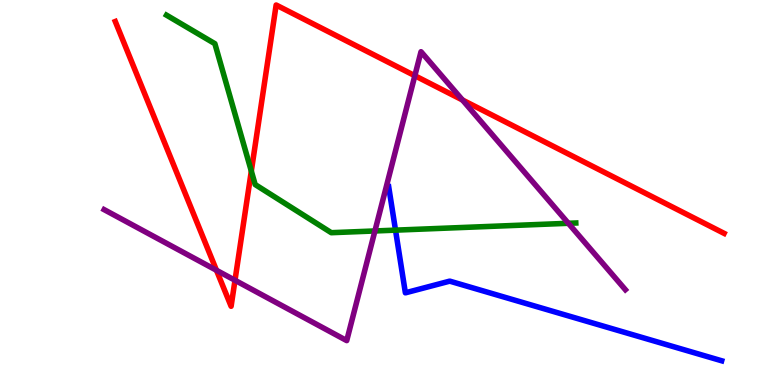[{'lines': ['blue', 'red'], 'intersections': []}, {'lines': ['green', 'red'], 'intersections': [{'x': 3.24, 'y': 5.56}]}, {'lines': ['purple', 'red'], 'intersections': [{'x': 2.79, 'y': 2.98}, {'x': 3.03, 'y': 2.72}, {'x': 5.35, 'y': 8.03}, {'x': 5.97, 'y': 7.4}]}, {'lines': ['blue', 'green'], 'intersections': [{'x': 5.1, 'y': 4.02}]}, {'lines': ['blue', 'purple'], 'intersections': []}, {'lines': ['green', 'purple'], 'intersections': [{'x': 4.84, 'y': 4.0}, {'x': 7.33, 'y': 4.2}]}]